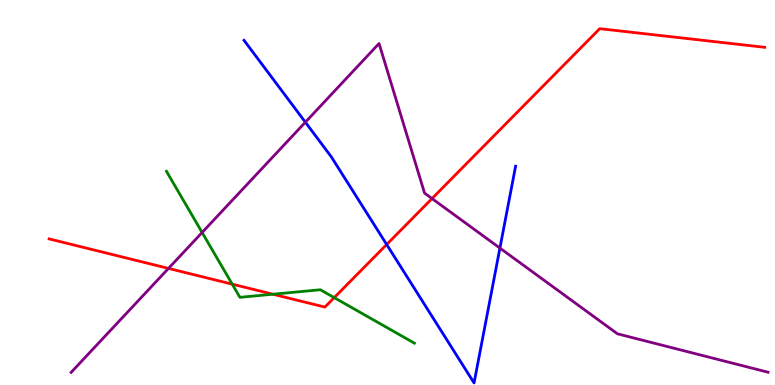[{'lines': ['blue', 'red'], 'intersections': [{'x': 4.99, 'y': 3.65}]}, {'lines': ['green', 'red'], 'intersections': [{'x': 3.0, 'y': 2.62}, {'x': 3.52, 'y': 2.36}, {'x': 4.31, 'y': 2.27}]}, {'lines': ['purple', 'red'], 'intersections': [{'x': 2.17, 'y': 3.03}, {'x': 5.57, 'y': 4.84}]}, {'lines': ['blue', 'green'], 'intersections': []}, {'lines': ['blue', 'purple'], 'intersections': [{'x': 3.94, 'y': 6.83}, {'x': 6.45, 'y': 3.56}]}, {'lines': ['green', 'purple'], 'intersections': [{'x': 2.61, 'y': 3.96}]}]